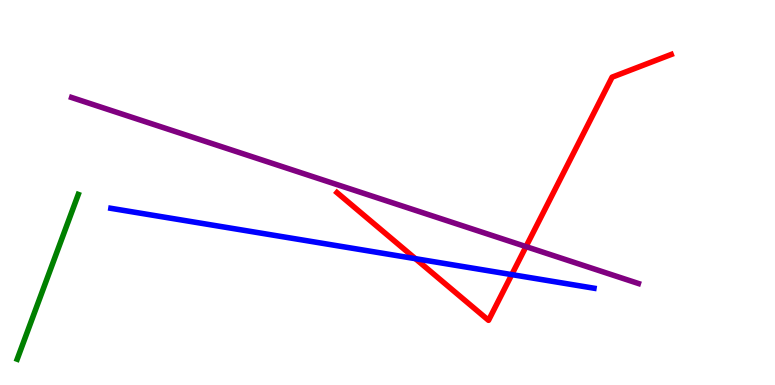[{'lines': ['blue', 'red'], 'intersections': [{'x': 5.36, 'y': 3.28}, {'x': 6.6, 'y': 2.87}]}, {'lines': ['green', 'red'], 'intersections': []}, {'lines': ['purple', 'red'], 'intersections': [{'x': 6.79, 'y': 3.59}]}, {'lines': ['blue', 'green'], 'intersections': []}, {'lines': ['blue', 'purple'], 'intersections': []}, {'lines': ['green', 'purple'], 'intersections': []}]